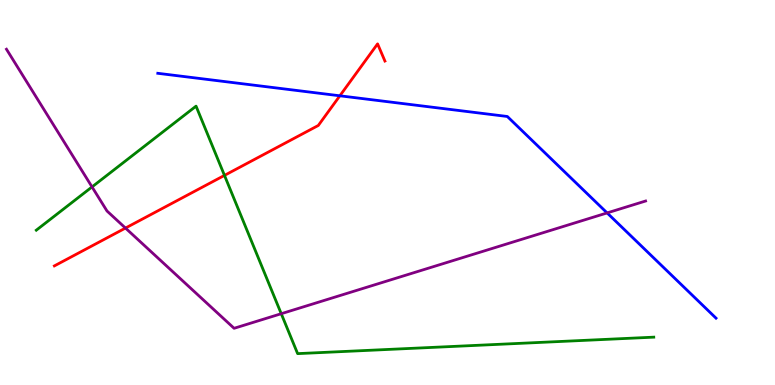[{'lines': ['blue', 'red'], 'intersections': [{'x': 4.39, 'y': 7.51}]}, {'lines': ['green', 'red'], 'intersections': [{'x': 2.9, 'y': 5.44}]}, {'lines': ['purple', 'red'], 'intersections': [{'x': 1.62, 'y': 4.08}]}, {'lines': ['blue', 'green'], 'intersections': []}, {'lines': ['blue', 'purple'], 'intersections': [{'x': 7.83, 'y': 4.47}]}, {'lines': ['green', 'purple'], 'intersections': [{'x': 1.19, 'y': 5.15}, {'x': 3.63, 'y': 1.85}]}]